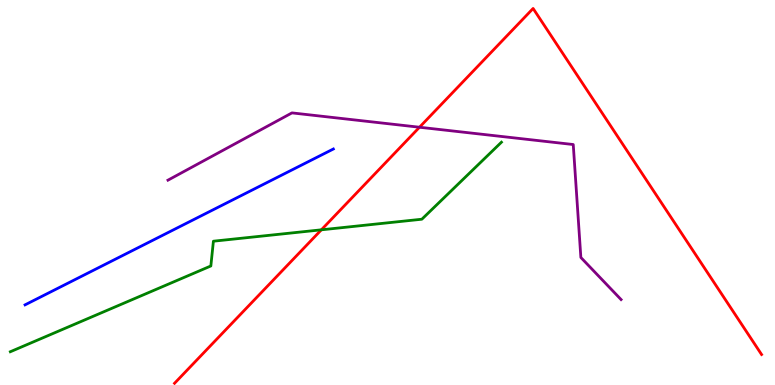[{'lines': ['blue', 'red'], 'intersections': []}, {'lines': ['green', 'red'], 'intersections': [{'x': 4.15, 'y': 4.03}]}, {'lines': ['purple', 'red'], 'intersections': [{'x': 5.41, 'y': 6.7}]}, {'lines': ['blue', 'green'], 'intersections': []}, {'lines': ['blue', 'purple'], 'intersections': []}, {'lines': ['green', 'purple'], 'intersections': []}]